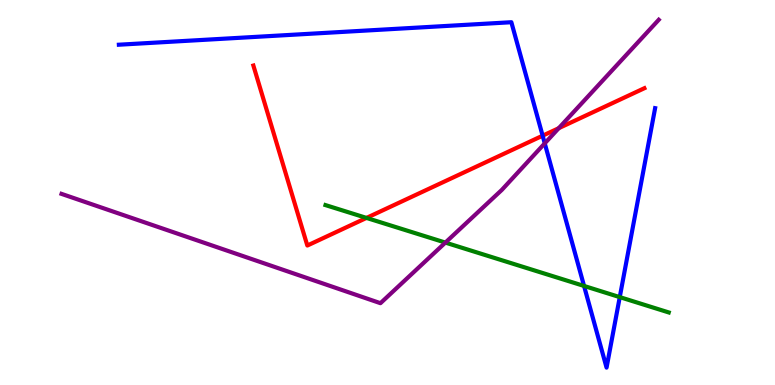[{'lines': ['blue', 'red'], 'intersections': [{'x': 7.0, 'y': 6.48}]}, {'lines': ['green', 'red'], 'intersections': [{'x': 4.73, 'y': 4.34}]}, {'lines': ['purple', 'red'], 'intersections': [{'x': 7.21, 'y': 6.67}]}, {'lines': ['blue', 'green'], 'intersections': [{'x': 7.54, 'y': 2.57}, {'x': 8.0, 'y': 2.28}]}, {'lines': ['blue', 'purple'], 'intersections': [{'x': 7.03, 'y': 6.28}]}, {'lines': ['green', 'purple'], 'intersections': [{'x': 5.75, 'y': 3.7}]}]